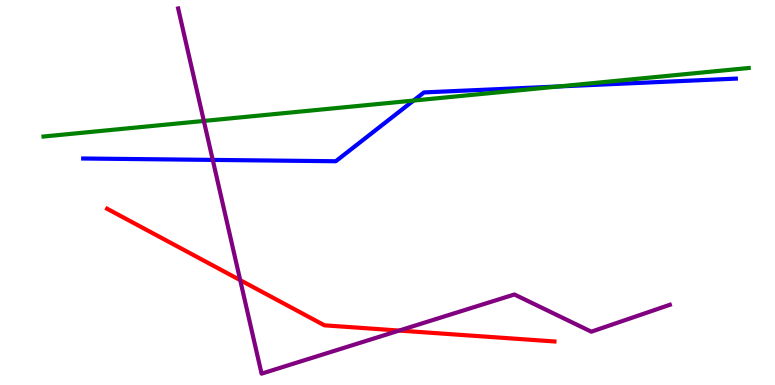[{'lines': ['blue', 'red'], 'intersections': []}, {'lines': ['green', 'red'], 'intersections': []}, {'lines': ['purple', 'red'], 'intersections': [{'x': 3.1, 'y': 2.72}, {'x': 5.15, 'y': 1.41}]}, {'lines': ['blue', 'green'], 'intersections': [{'x': 5.34, 'y': 7.39}, {'x': 7.21, 'y': 7.75}]}, {'lines': ['blue', 'purple'], 'intersections': [{'x': 2.75, 'y': 5.85}]}, {'lines': ['green', 'purple'], 'intersections': [{'x': 2.63, 'y': 6.86}]}]